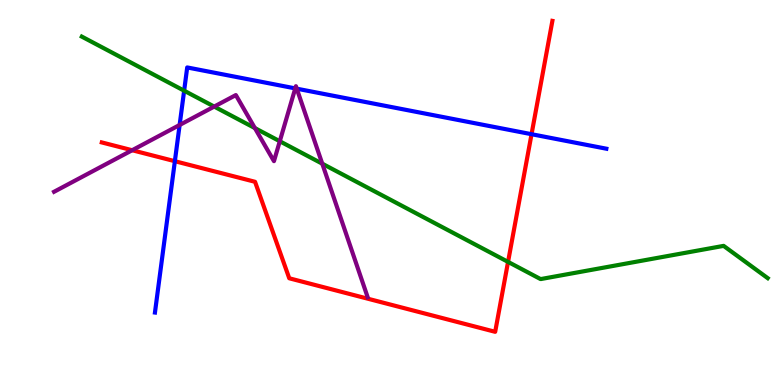[{'lines': ['blue', 'red'], 'intersections': [{'x': 2.26, 'y': 5.81}, {'x': 6.86, 'y': 6.51}]}, {'lines': ['green', 'red'], 'intersections': [{'x': 6.56, 'y': 3.2}]}, {'lines': ['purple', 'red'], 'intersections': [{'x': 1.71, 'y': 6.1}]}, {'lines': ['blue', 'green'], 'intersections': [{'x': 2.38, 'y': 7.64}]}, {'lines': ['blue', 'purple'], 'intersections': [{'x': 2.32, 'y': 6.75}, {'x': 3.81, 'y': 7.7}, {'x': 3.83, 'y': 7.7}]}, {'lines': ['green', 'purple'], 'intersections': [{'x': 2.76, 'y': 7.23}, {'x': 3.29, 'y': 6.67}, {'x': 3.61, 'y': 6.33}, {'x': 4.16, 'y': 5.75}]}]